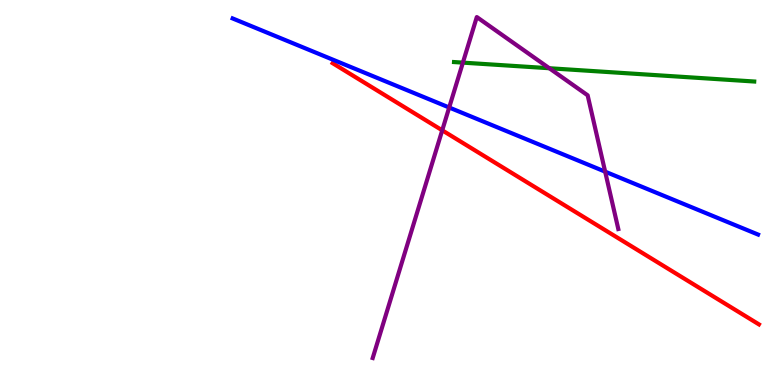[{'lines': ['blue', 'red'], 'intersections': []}, {'lines': ['green', 'red'], 'intersections': []}, {'lines': ['purple', 'red'], 'intersections': [{'x': 5.71, 'y': 6.61}]}, {'lines': ['blue', 'green'], 'intersections': []}, {'lines': ['blue', 'purple'], 'intersections': [{'x': 5.8, 'y': 7.21}, {'x': 7.81, 'y': 5.54}]}, {'lines': ['green', 'purple'], 'intersections': [{'x': 5.97, 'y': 8.37}, {'x': 7.09, 'y': 8.23}]}]